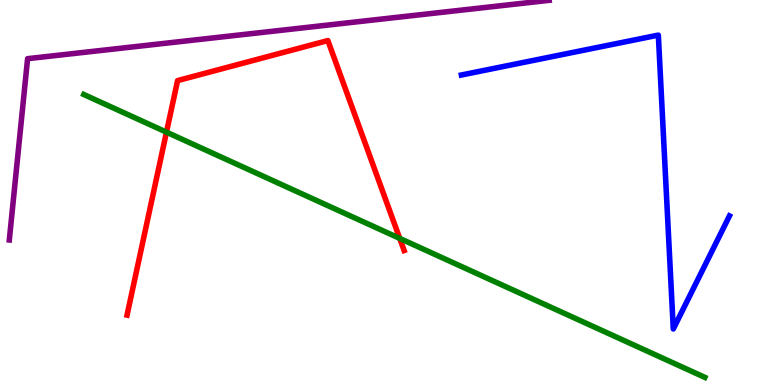[{'lines': ['blue', 'red'], 'intersections': []}, {'lines': ['green', 'red'], 'intersections': [{'x': 2.15, 'y': 6.57}, {'x': 5.16, 'y': 3.81}]}, {'lines': ['purple', 'red'], 'intersections': []}, {'lines': ['blue', 'green'], 'intersections': []}, {'lines': ['blue', 'purple'], 'intersections': []}, {'lines': ['green', 'purple'], 'intersections': []}]